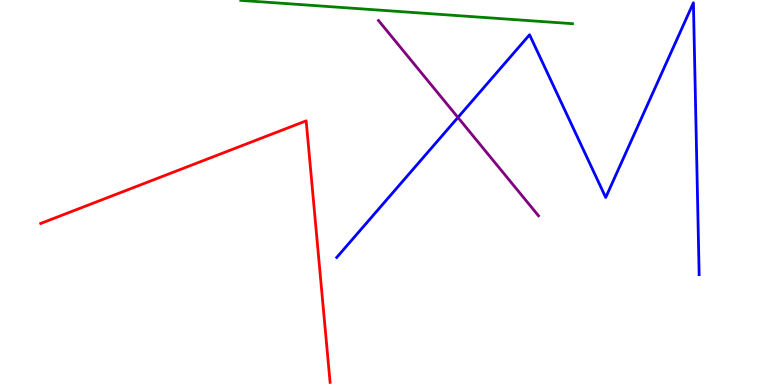[{'lines': ['blue', 'red'], 'intersections': []}, {'lines': ['green', 'red'], 'intersections': []}, {'lines': ['purple', 'red'], 'intersections': []}, {'lines': ['blue', 'green'], 'intersections': []}, {'lines': ['blue', 'purple'], 'intersections': [{'x': 5.91, 'y': 6.95}]}, {'lines': ['green', 'purple'], 'intersections': []}]